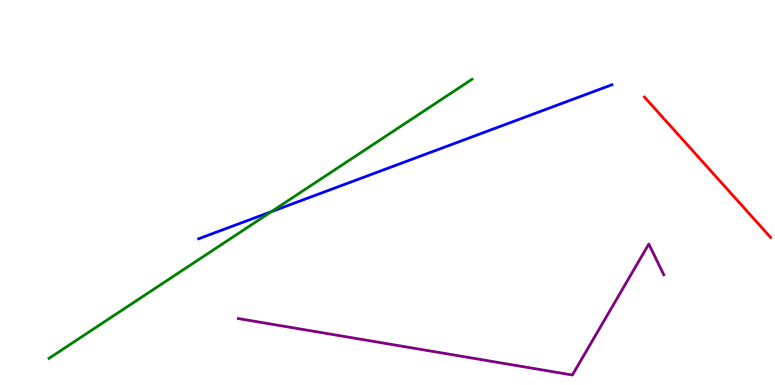[{'lines': ['blue', 'red'], 'intersections': []}, {'lines': ['green', 'red'], 'intersections': []}, {'lines': ['purple', 'red'], 'intersections': []}, {'lines': ['blue', 'green'], 'intersections': [{'x': 3.5, 'y': 4.5}]}, {'lines': ['blue', 'purple'], 'intersections': []}, {'lines': ['green', 'purple'], 'intersections': []}]